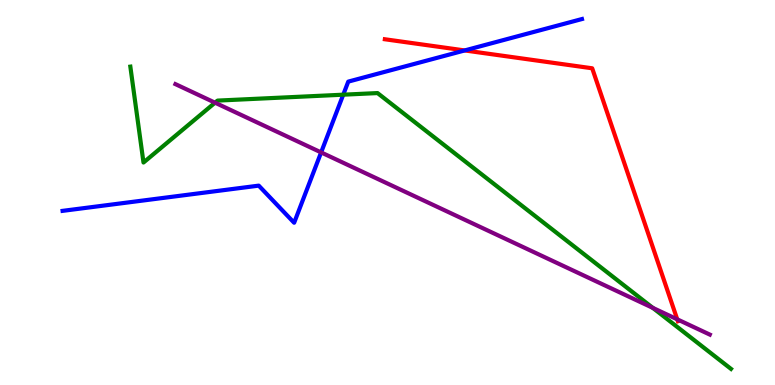[{'lines': ['blue', 'red'], 'intersections': [{'x': 6.0, 'y': 8.69}]}, {'lines': ['green', 'red'], 'intersections': []}, {'lines': ['purple', 'red'], 'intersections': [{'x': 8.74, 'y': 1.71}]}, {'lines': ['blue', 'green'], 'intersections': [{'x': 4.43, 'y': 7.54}]}, {'lines': ['blue', 'purple'], 'intersections': [{'x': 4.14, 'y': 6.04}]}, {'lines': ['green', 'purple'], 'intersections': [{'x': 2.77, 'y': 7.33}, {'x': 8.42, 'y': 2.0}]}]